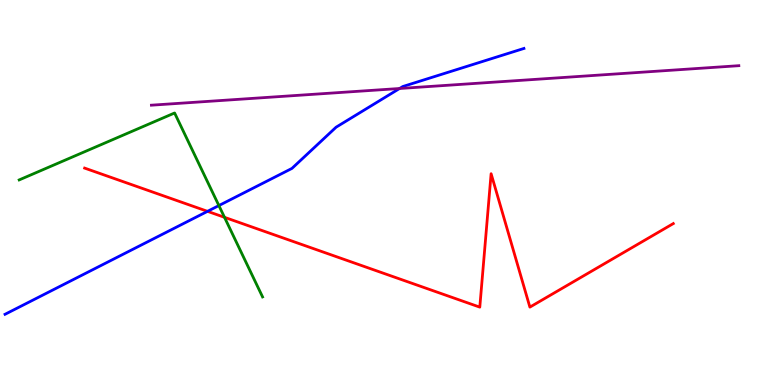[{'lines': ['blue', 'red'], 'intersections': [{'x': 2.68, 'y': 4.51}]}, {'lines': ['green', 'red'], 'intersections': [{'x': 2.9, 'y': 4.36}]}, {'lines': ['purple', 'red'], 'intersections': []}, {'lines': ['blue', 'green'], 'intersections': [{'x': 2.82, 'y': 4.66}]}, {'lines': ['blue', 'purple'], 'intersections': [{'x': 5.16, 'y': 7.7}]}, {'lines': ['green', 'purple'], 'intersections': []}]